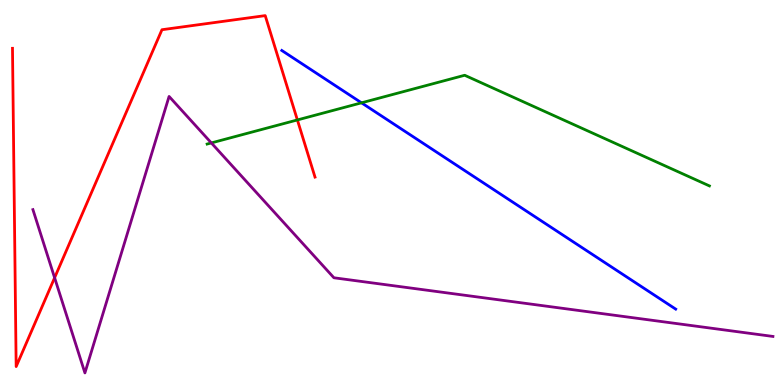[{'lines': ['blue', 'red'], 'intersections': []}, {'lines': ['green', 'red'], 'intersections': [{'x': 3.84, 'y': 6.88}]}, {'lines': ['purple', 'red'], 'intersections': [{'x': 0.705, 'y': 2.79}]}, {'lines': ['blue', 'green'], 'intersections': [{'x': 4.66, 'y': 7.33}]}, {'lines': ['blue', 'purple'], 'intersections': []}, {'lines': ['green', 'purple'], 'intersections': [{'x': 2.73, 'y': 6.29}]}]